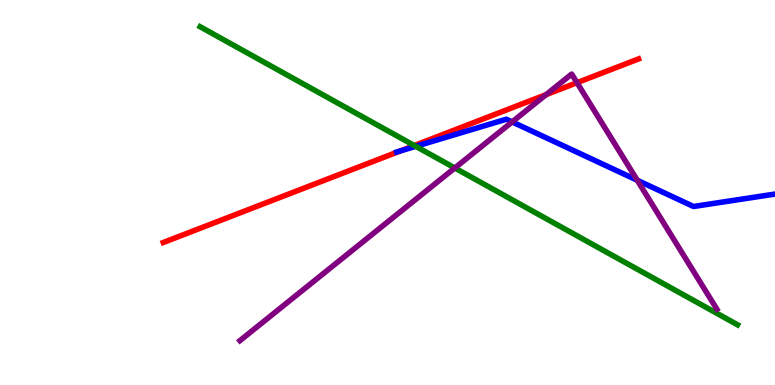[{'lines': ['blue', 'red'], 'intersections': [{'x': 5.16, 'y': 6.08}]}, {'lines': ['green', 'red'], 'intersections': [{'x': 5.35, 'y': 6.22}]}, {'lines': ['purple', 'red'], 'intersections': [{'x': 7.05, 'y': 7.54}, {'x': 7.45, 'y': 7.85}]}, {'lines': ['blue', 'green'], 'intersections': [{'x': 5.36, 'y': 6.2}]}, {'lines': ['blue', 'purple'], 'intersections': [{'x': 6.61, 'y': 6.83}, {'x': 8.22, 'y': 5.32}]}, {'lines': ['green', 'purple'], 'intersections': [{'x': 5.87, 'y': 5.64}]}]